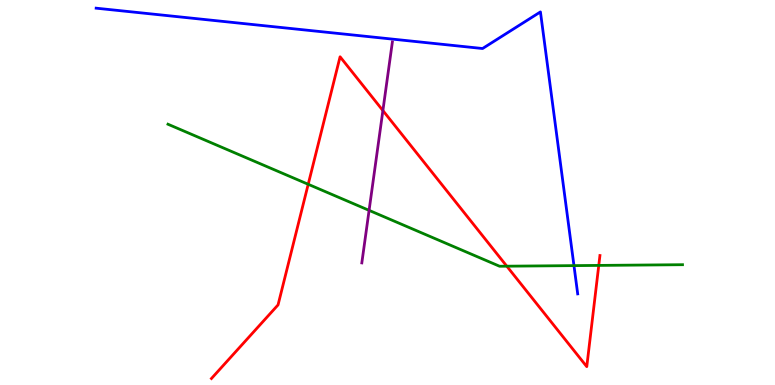[{'lines': ['blue', 'red'], 'intersections': []}, {'lines': ['green', 'red'], 'intersections': [{'x': 3.98, 'y': 5.21}, {'x': 6.54, 'y': 3.09}, {'x': 7.73, 'y': 3.11}]}, {'lines': ['purple', 'red'], 'intersections': [{'x': 4.94, 'y': 7.13}]}, {'lines': ['blue', 'green'], 'intersections': [{'x': 7.41, 'y': 3.1}]}, {'lines': ['blue', 'purple'], 'intersections': []}, {'lines': ['green', 'purple'], 'intersections': [{'x': 4.76, 'y': 4.54}]}]